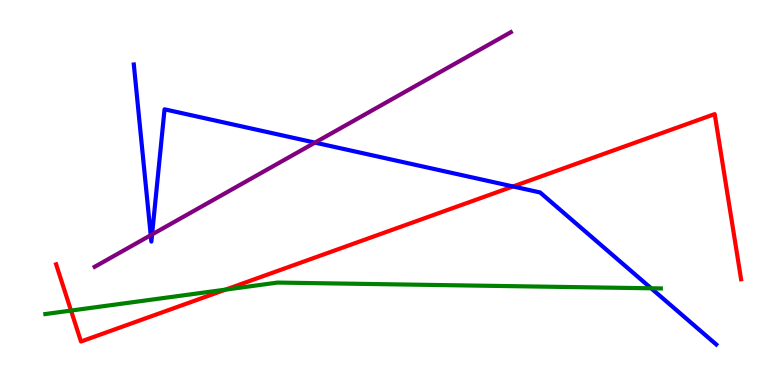[{'lines': ['blue', 'red'], 'intersections': [{'x': 6.62, 'y': 5.16}]}, {'lines': ['green', 'red'], 'intersections': [{'x': 0.916, 'y': 1.93}, {'x': 2.91, 'y': 2.48}]}, {'lines': ['purple', 'red'], 'intersections': []}, {'lines': ['blue', 'green'], 'intersections': [{'x': 8.4, 'y': 2.51}]}, {'lines': ['blue', 'purple'], 'intersections': [{'x': 1.94, 'y': 3.89}, {'x': 1.96, 'y': 3.91}, {'x': 4.06, 'y': 6.3}]}, {'lines': ['green', 'purple'], 'intersections': []}]